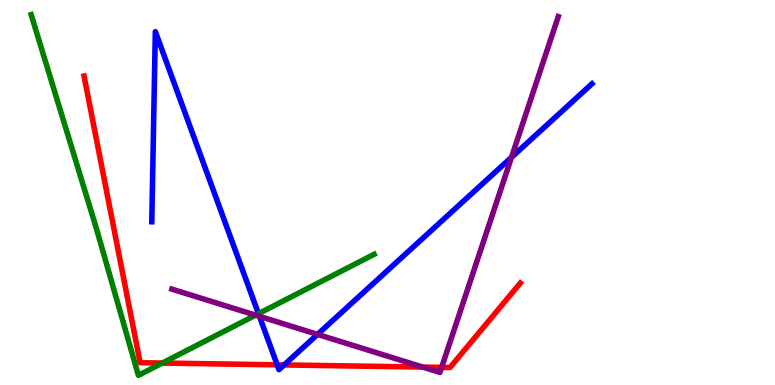[{'lines': ['blue', 'red'], 'intersections': [{'x': 3.58, 'y': 0.524}, {'x': 3.67, 'y': 0.521}]}, {'lines': ['green', 'red'], 'intersections': [{'x': 2.09, 'y': 0.57}]}, {'lines': ['purple', 'red'], 'intersections': [{'x': 5.45, 'y': 0.466}, {'x': 5.7, 'y': 0.458}]}, {'lines': ['blue', 'green'], 'intersections': [{'x': 3.34, 'y': 1.85}]}, {'lines': ['blue', 'purple'], 'intersections': [{'x': 3.35, 'y': 1.78}, {'x': 4.1, 'y': 1.31}, {'x': 6.6, 'y': 5.91}]}, {'lines': ['green', 'purple'], 'intersections': [{'x': 3.3, 'y': 1.81}]}]